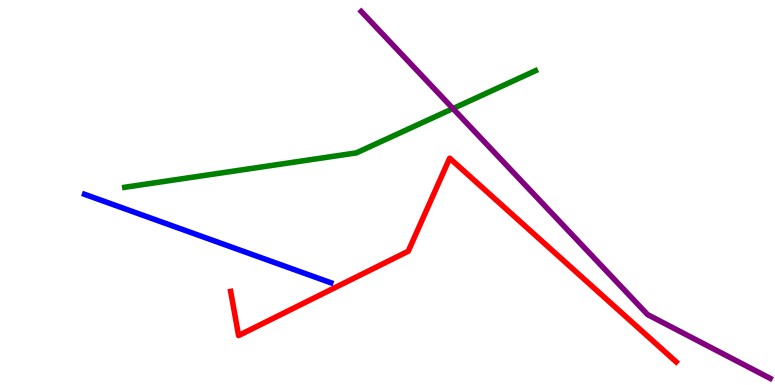[{'lines': ['blue', 'red'], 'intersections': []}, {'lines': ['green', 'red'], 'intersections': []}, {'lines': ['purple', 'red'], 'intersections': []}, {'lines': ['blue', 'green'], 'intersections': []}, {'lines': ['blue', 'purple'], 'intersections': []}, {'lines': ['green', 'purple'], 'intersections': [{'x': 5.84, 'y': 7.18}]}]